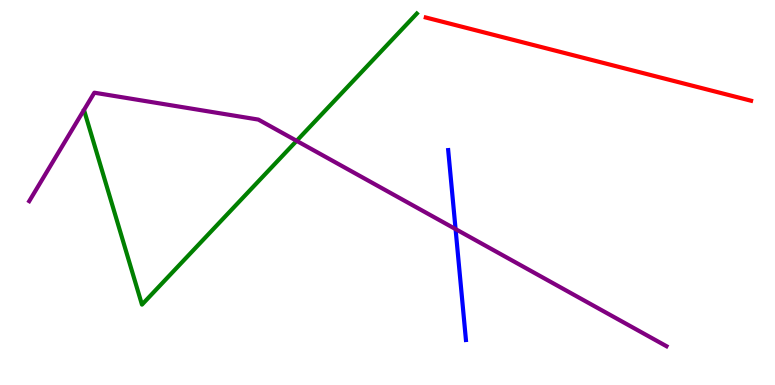[{'lines': ['blue', 'red'], 'intersections': []}, {'lines': ['green', 'red'], 'intersections': []}, {'lines': ['purple', 'red'], 'intersections': []}, {'lines': ['blue', 'green'], 'intersections': []}, {'lines': ['blue', 'purple'], 'intersections': [{'x': 5.88, 'y': 4.05}]}, {'lines': ['green', 'purple'], 'intersections': [{'x': 3.83, 'y': 6.34}]}]